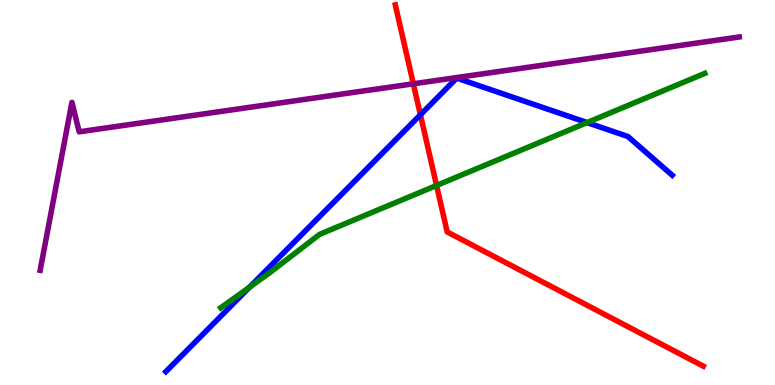[{'lines': ['blue', 'red'], 'intersections': [{'x': 5.42, 'y': 7.02}]}, {'lines': ['green', 'red'], 'intersections': [{'x': 5.63, 'y': 5.18}]}, {'lines': ['purple', 'red'], 'intersections': [{'x': 5.33, 'y': 7.82}]}, {'lines': ['blue', 'green'], 'intersections': [{'x': 3.22, 'y': 2.54}, {'x': 7.58, 'y': 6.82}]}, {'lines': ['blue', 'purple'], 'intersections': []}, {'lines': ['green', 'purple'], 'intersections': []}]